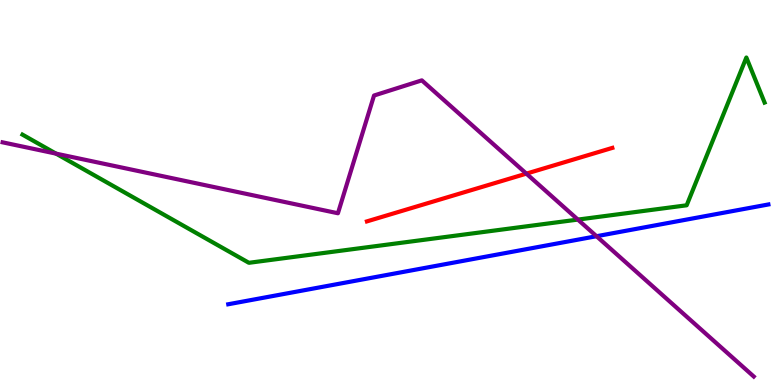[{'lines': ['blue', 'red'], 'intersections': []}, {'lines': ['green', 'red'], 'intersections': []}, {'lines': ['purple', 'red'], 'intersections': [{'x': 6.79, 'y': 5.49}]}, {'lines': ['blue', 'green'], 'intersections': []}, {'lines': ['blue', 'purple'], 'intersections': [{'x': 7.7, 'y': 3.86}]}, {'lines': ['green', 'purple'], 'intersections': [{'x': 0.723, 'y': 6.01}, {'x': 7.46, 'y': 4.3}]}]